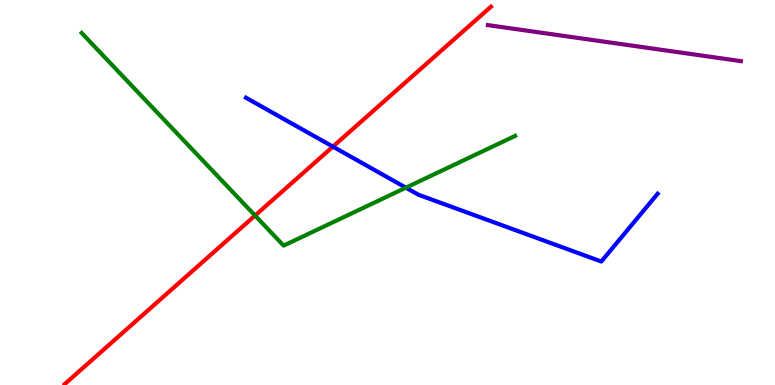[{'lines': ['blue', 'red'], 'intersections': [{'x': 4.3, 'y': 6.19}]}, {'lines': ['green', 'red'], 'intersections': [{'x': 3.29, 'y': 4.4}]}, {'lines': ['purple', 'red'], 'intersections': []}, {'lines': ['blue', 'green'], 'intersections': [{'x': 5.24, 'y': 5.13}]}, {'lines': ['blue', 'purple'], 'intersections': []}, {'lines': ['green', 'purple'], 'intersections': []}]